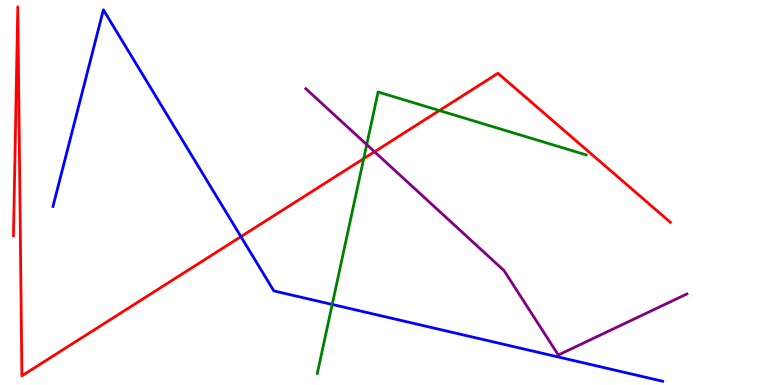[{'lines': ['blue', 'red'], 'intersections': [{'x': 3.11, 'y': 3.85}]}, {'lines': ['green', 'red'], 'intersections': [{'x': 4.69, 'y': 5.88}, {'x': 5.67, 'y': 7.13}]}, {'lines': ['purple', 'red'], 'intersections': [{'x': 4.83, 'y': 6.06}]}, {'lines': ['blue', 'green'], 'intersections': [{'x': 4.29, 'y': 2.09}]}, {'lines': ['blue', 'purple'], 'intersections': []}, {'lines': ['green', 'purple'], 'intersections': [{'x': 4.73, 'y': 6.24}]}]